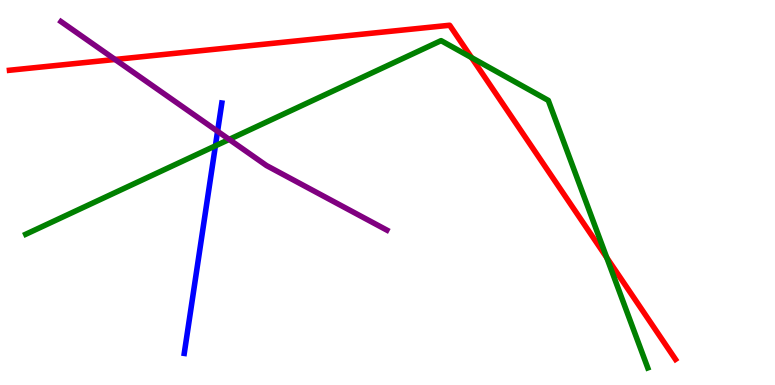[{'lines': ['blue', 'red'], 'intersections': []}, {'lines': ['green', 'red'], 'intersections': [{'x': 6.08, 'y': 8.5}, {'x': 7.83, 'y': 3.31}]}, {'lines': ['purple', 'red'], 'intersections': [{'x': 1.48, 'y': 8.46}]}, {'lines': ['blue', 'green'], 'intersections': [{'x': 2.78, 'y': 6.21}]}, {'lines': ['blue', 'purple'], 'intersections': [{'x': 2.81, 'y': 6.59}]}, {'lines': ['green', 'purple'], 'intersections': [{'x': 2.96, 'y': 6.38}]}]